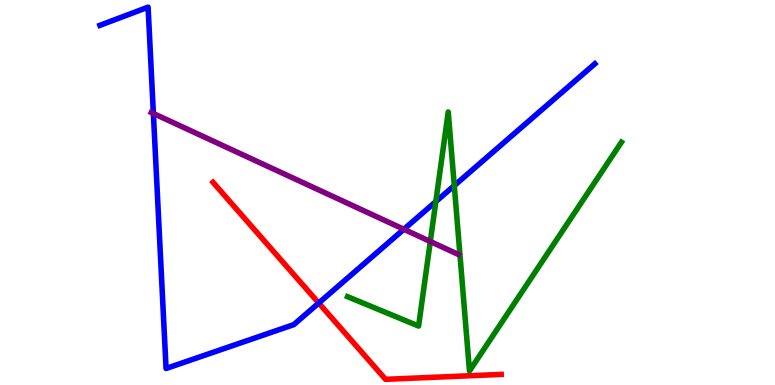[{'lines': ['blue', 'red'], 'intersections': [{'x': 4.11, 'y': 2.13}]}, {'lines': ['green', 'red'], 'intersections': []}, {'lines': ['purple', 'red'], 'intersections': []}, {'lines': ['blue', 'green'], 'intersections': [{'x': 5.62, 'y': 4.76}, {'x': 5.86, 'y': 5.18}]}, {'lines': ['blue', 'purple'], 'intersections': [{'x': 1.98, 'y': 7.05}, {'x': 5.21, 'y': 4.04}]}, {'lines': ['green', 'purple'], 'intersections': [{'x': 5.55, 'y': 3.73}]}]